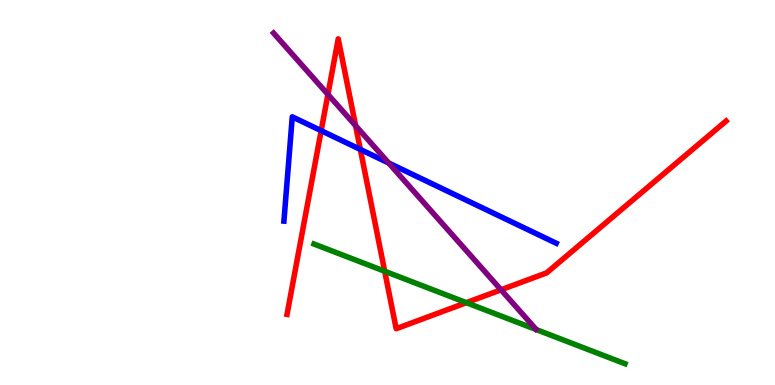[{'lines': ['blue', 'red'], 'intersections': [{'x': 4.14, 'y': 6.61}, {'x': 4.65, 'y': 6.12}]}, {'lines': ['green', 'red'], 'intersections': [{'x': 4.96, 'y': 2.95}, {'x': 6.02, 'y': 2.14}]}, {'lines': ['purple', 'red'], 'intersections': [{'x': 4.23, 'y': 7.55}, {'x': 4.59, 'y': 6.74}, {'x': 6.46, 'y': 2.47}]}, {'lines': ['blue', 'green'], 'intersections': []}, {'lines': ['blue', 'purple'], 'intersections': [{'x': 5.02, 'y': 5.77}]}, {'lines': ['green', 'purple'], 'intersections': []}]